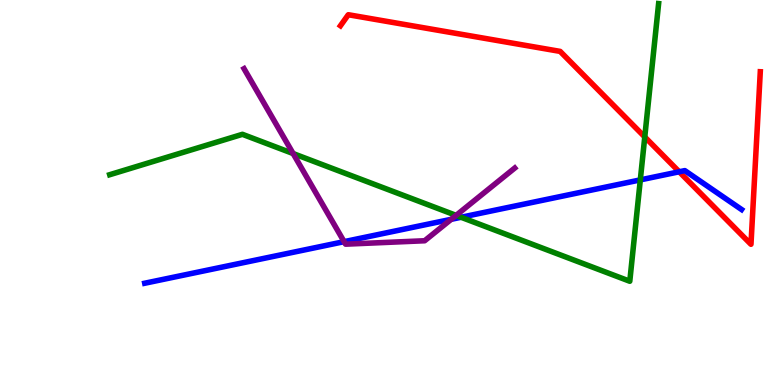[{'lines': ['blue', 'red'], 'intersections': [{'x': 8.76, 'y': 5.54}]}, {'lines': ['green', 'red'], 'intersections': [{'x': 8.32, 'y': 6.44}]}, {'lines': ['purple', 'red'], 'intersections': []}, {'lines': ['blue', 'green'], 'intersections': [{'x': 5.95, 'y': 4.36}, {'x': 8.26, 'y': 5.33}]}, {'lines': ['blue', 'purple'], 'intersections': [{'x': 4.44, 'y': 3.72}, {'x': 5.82, 'y': 4.3}]}, {'lines': ['green', 'purple'], 'intersections': [{'x': 3.78, 'y': 6.01}, {'x': 5.89, 'y': 4.41}]}]